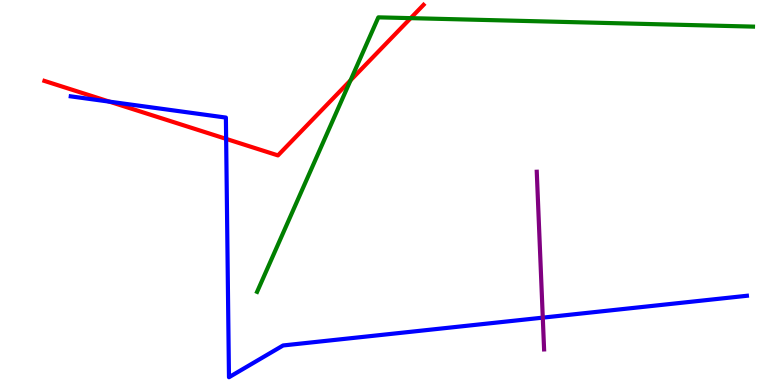[{'lines': ['blue', 'red'], 'intersections': [{'x': 1.41, 'y': 7.36}, {'x': 2.92, 'y': 6.39}]}, {'lines': ['green', 'red'], 'intersections': [{'x': 4.52, 'y': 7.91}, {'x': 5.3, 'y': 9.53}]}, {'lines': ['purple', 'red'], 'intersections': []}, {'lines': ['blue', 'green'], 'intersections': []}, {'lines': ['blue', 'purple'], 'intersections': [{'x': 7.0, 'y': 1.75}]}, {'lines': ['green', 'purple'], 'intersections': []}]